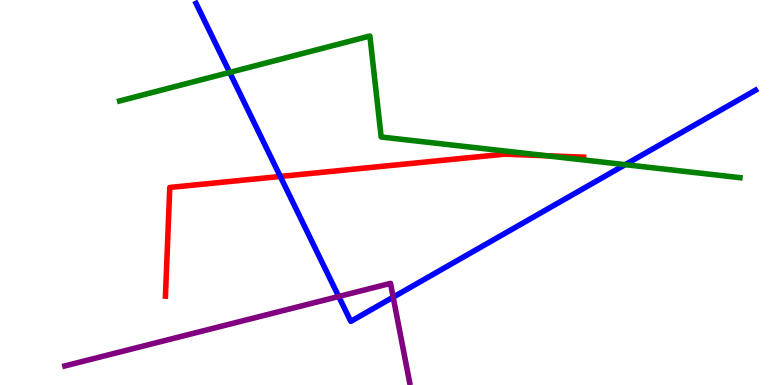[{'lines': ['blue', 'red'], 'intersections': [{'x': 3.62, 'y': 5.42}]}, {'lines': ['green', 'red'], 'intersections': [{'x': 7.05, 'y': 5.95}]}, {'lines': ['purple', 'red'], 'intersections': []}, {'lines': ['blue', 'green'], 'intersections': [{'x': 2.96, 'y': 8.12}, {'x': 8.07, 'y': 5.72}]}, {'lines': ['blue', 'purple'], 'intersections': [{'x': 4.37, 'y': 2.3}, {'x': 5.07, 'y': 2.28}]}, {'lines': ['green', 'purple'], 'intersections': []}]